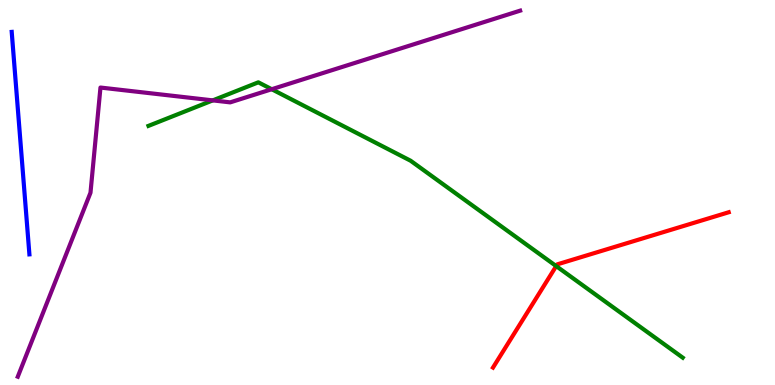[{'lines': ['blue', 'red'], 'intersections': []}, {'lines': ['green', 'red'], 'intersections': [{'x': 7.18, 'y': 3.09}]}, {'lines': ['purple', 'red'], 'intersections': []}, {'lines': ['blue', 'green'], 'intersections': []}, {'lines': ['blue', 'purple'], 'intersections': []}, {'lines': ['green', 'purple'], 'intersections': [{'x': 2.75, 'y': 7.39}, {'x': 3.51, 'y': 7.68}]}]